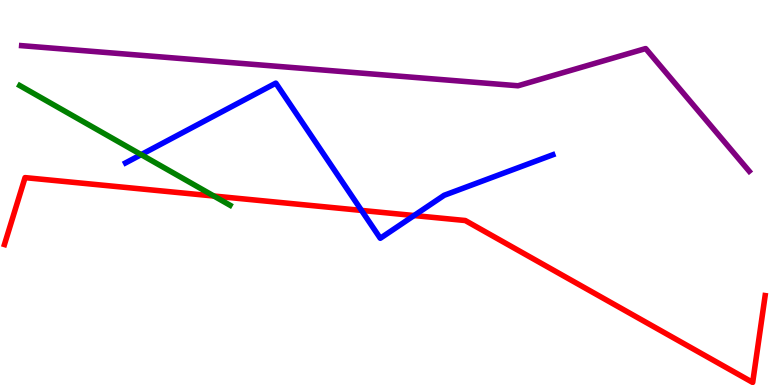[{'lines': ['blue', 'red'], 'intersections': [{'x': 4.66, 'y': 4.53}, {'x': 5.34, 'y': 4.4}]}, {'lines': ['green', 'red'], 'intersections': [{'x': 2.76, 'y': 4.91}]}, {'lines': ['purple', 'red'], 'intersections': []}, {'lines': ['blue', 'green'], 'intersections': [{'x': 1.82, 'y': 5.98}]}, {'lines': ['blue', 'purple'], 'intersections': []}, {'lines': ['green', 'purple'], 'intersections': []}]